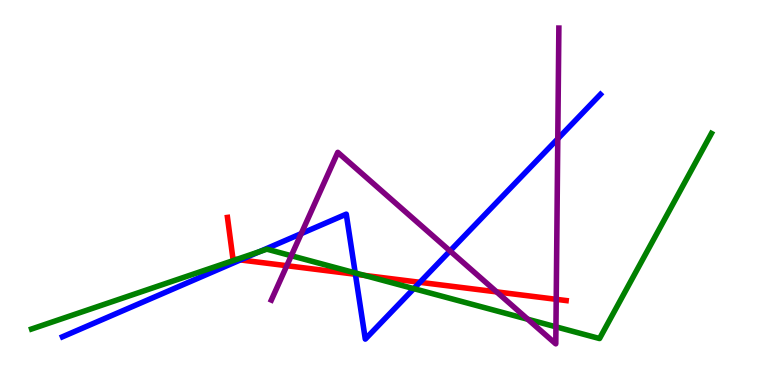[{'lines': ['blue', 'red'], 'intersections': [{'x': 3.1, 'y': 3.25}, {'x': 4.59, 'y': 2.88}, {'x': 5.42, 'y': 2.67}]}, {'lines': ['green', 'red'], 'intersections': [{'x': 3.05, 'y': 3.26}, {'x': 4.7, 'y': 2.85}]}, {'lines': ['purple', 'red'], 'intersections': [{'x': 3.7, 'y': 3.1}, {'x': 6.41, 'y': 2.42}, {'x': 7.18, 'y': 2.23}]}, {'lines': ['blue', 'green'], 'intersections': [{'x': 3.35, 'y': 3.46}, {'x': 4.58, 'y': 2.91}, {'x': 5.34, 'y': 2.5}]}, {'lines': ['blue', 'purple'], 'intersections': [{'x': 3.89, 'y': 3.93}, {'x': 5.81, 'y': 3.48}, {'x': 7.2, 'y': 6.4}]}, {'lines': ['green', 'purple'], 'intersections': [{'x': 3.76, 'y': 3.36}, {'x': 6.81, 'y': 1.71}, {'x': 7.17, 'y': 1.51}]}]